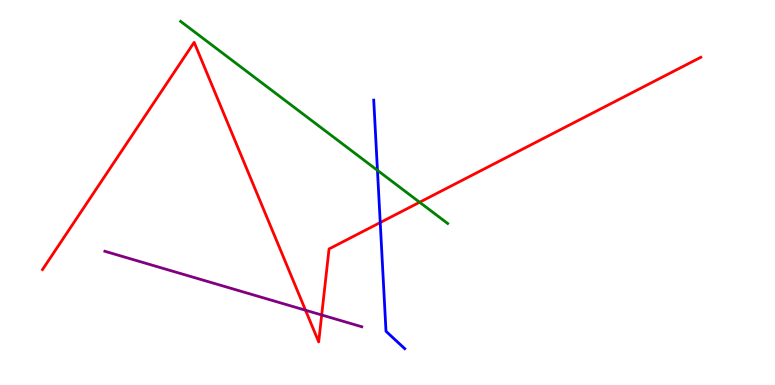[{'lines': ['blue', 'red'], 'intersections': [{'x': 4.91, 'y': 4.22}]}, {'lines': ['green', 'red'], 'intersections': [{'x': 5.41, 'y': 4.75}]}, {'lines': ['purple', 'red'], 'intersections': [{'x': 3.94, 'y': 1.94}, {'x': 4.15, 'y': 1.82}]}, {'lines': ['blue', 'green'], 'intersections': [{'x': 4.87, 'y': 5.58}]}, {'lines': ['blue', 'purple'], 'intersections': []}, {'lines': ['green', 'purple'], 'intersections': []}]